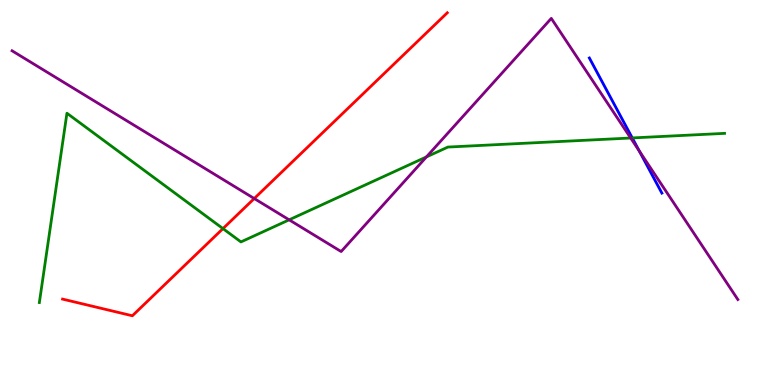[{'lines': ['blue', 'red'], 'intersections': []}, {'lines': ['green', 'red'], 'intersections': [{'x': 2.88, 'y': 4.06}]}, {'lines': ['purple', 'red'], 'intersections': [{'x': 3.28, 'y': 4.84}]}, {'lines': ['blue', 'green'], 'intersections': [{'x': 8.16, 'y': 6.42}]}, {'lines': ['blue', 'purple'], 'intersections': [{'x': 8.25, 'y': 6.08}]}, {'lines': ['green', 'purple'], 'intersections': [{'x': 3.73, 'y': 4.29}, {'x': 5.5, 'y': 5.92}, {'x': 8.14, 'y': 6.42}]}]